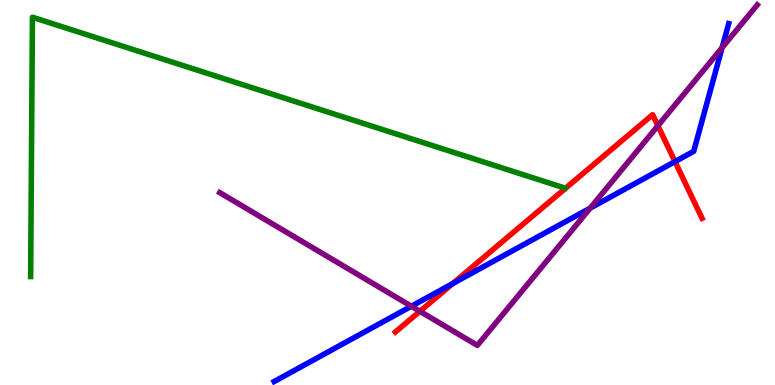[{'lines': ['blue', 'red'], 'intersections': [{'x': 5.84, 'y': 2.64}, {'x': 8.71, 'y': 5.8}]}, {'lines': ['green', 'red'], 'intersections': []}, {'lines': ['purple', 'red'], 'intersections': [{'x': 5.42, 'y': 1.91}, {'x': 8.49, 'y': 6.73}]}, {'lines': ['blue', 'green'], 'intersections': []}, {'lines': ['blue', 'purple'], 'intersections': [{'x': 5.31, 'y': 2.05}, {'x': 7.62, 'y': 4.59}, {'x': 9.32, 'y': 8.76}]}, {'lines': ['green', 'purple'], 'intersections': []}]